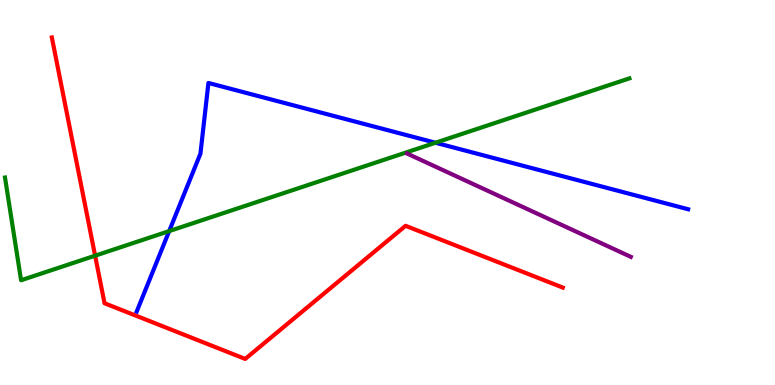[{'lines': ['blue', 'red'], 'intersections': []}, {'lines': ['green', 'red'], 'intersections': [{'x': 1.23, 'y': 3.36}]}, {'lines': ['purple', 'red'], 'intersections': []}, {'lines': ['blue', 'green'], 'intersections': [{'x': 2.18, 'y': 4.0}, {'x': 5.62, 'y': 6.29}]}, {'lines': ['blue', 'purple'], 'intersections': []}, {'lines': ['green', 'purple'], 'intersections': []}]